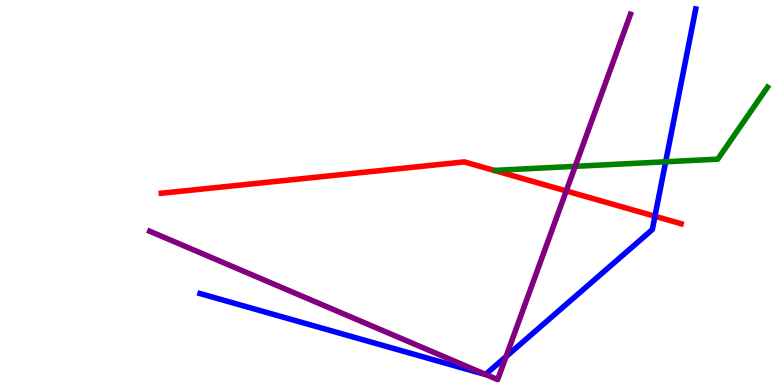[{'lines': ['blue', 'red'], 'intersections': [{'x': 8.45, 'y': 4.38}]}, {'lines': ['green', 'red'], 'intersections': []}, {'lines': ['purple', 'red'], 'intersections': [{'x': 7.31, 'y': 5.04}]}, {'lines': ['blue', 'green'], 'intersections': [{'x': 8.59, 'y': 5.8}]}, {'lines': ['blue', 'purple'], 'intersections': [{'x': 6.27, 'y': 0.275}, {'x': 6.53, 'y': 0.736}]}, {'lines': ['green', 'purple'], 'intersections': [{'x': 7.42, 'y': 5.68}]}]